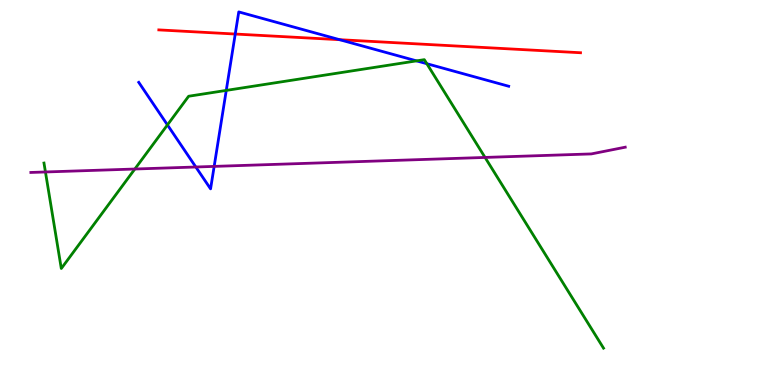[{'lines': ['blue', 'red'], 'intersections': [{'x': 3.04, 'y': 9.12}, {'x': 4.38, 'y': 8.97}]}, {'lines': ['green', 'red'], 'intersections': []}, {'lines': ['purple', 'red'], 'intersections': []}, {'lines': ['blue', 'green'], 'intersections': [{'x': 2.16, 'y': 6.76}, {'x': 2.92, 'y': 7.65}, {'x': 5.37, 'y': 8.42}, {'x': 5.51, 'y': 8.35}]}, {'lines': ['blue', 'purple'], 'intersections': [{'x': 2.53, 'y': 5.66}, {'x': 2.76, 'y': 5.68}]}, {'lines': ['green', 'purple'], 'intersections': [{'x': 0.586, 'y': 5.53}, {'x': 1.74, 'y': 5.61}, {'x': 6.26, 'y': 5.91}]}]